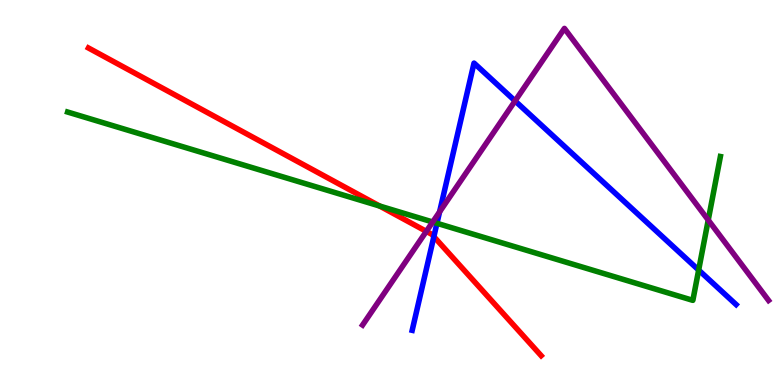[{'lines': ['blue', 'red'], 'intersections': [{'x': 5.6, 'y': 3.85}]}, {'lines': ['green', 'red'], 'intersections': [{'x': 4.9, 'y': 4.65}]}, {'lines': ['purple', 'red'], 'intersections': [{'x': 5.5, 'y': 3.99}]}, {'lines': ['blue', 'green'], 'intersections': [{'x': 5.64, 'y': 4.2}, {'x': 9.01, 'y': 2.99}]}, {'lines': ['blue', 'purple'], 'intersections': [{'x': 5.67, 'y': 4.5}, {'x': 6.65, 'y': 7.38}]}, {'lines': ['green', 'purple'], 'intersections': [{'x': 5.58, 'y': 4.23}, {'x': 9.14, 'y': 4.28}]}]